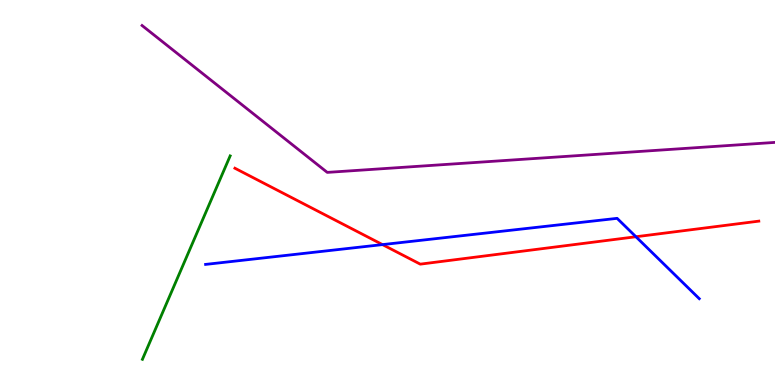[{'lines': ['blue', 'red'], 'intersections': [{'x': 4.94, 'y': 3.65}, {'x': 8.21, 'y': 3.85}]}, {'lines': ['green', 'red'], 'intersections': []}, {'lines': ['purple', 'red'], 'intersections': []}, {'lines': ['blue', 'green'], 'intersections': []}, {'lines': ['blue', 'purple'], 'intersections': []}, {'lines': ['green', 'purple'], 'intersections': []}]